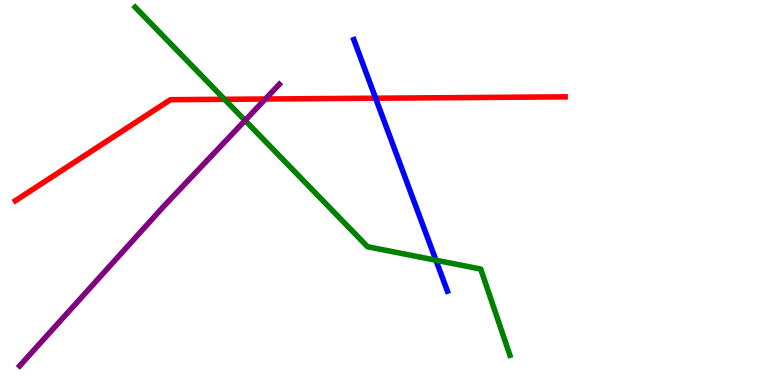[{'lines': ['blue', 'red'], 'intersections': [{'x': 4.85, 'y': 7.45}]}, {'lines': ['green', 'red'], 'intersections': [{'x': 2.9, 'y': 7.42}]}, {'lines': ['purple', 'red'], 'intersections': [{'x': 3.42, 'y': 7.43}]}, {'lines': ['blue', 'green'], 'intersections': [{'x': 5.62, 'y': 3.24}]}, {'lines': ['blue', 'purple'], 'intersections': []}, {'lines': ['green', 'purple'], 'intersections': [{'x': 3.16, 'y': 6.87}]}]